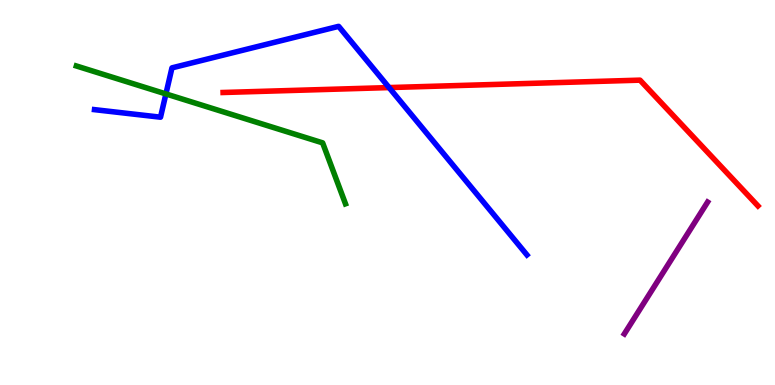[{'lines': ['blue', 'red'], 'intersections': [{'x': 5.02, 'y': 7.73}]}, {'lines': ['green', 'red'], 'intersections': []}, {'lines': ['purple', 'red'], 'intersections': []}, {'lines': ['blue', 'green'], 'intersections': [{'x': 2.14, 'y': 7.56}]}, {'lines': ['blue', 'purple'], 'intersections': []}, {'lines': ['green', 'purple'], 'intersections': []}]